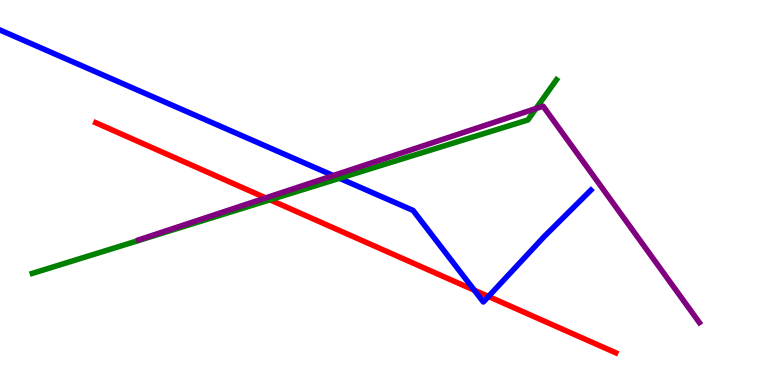[{'lines': ['blue', 'red'], 'intersections': [{'x': 6.12, 'y': 2.46}, {'x': 6.3, 'y': 2.3}]}, {'lines': ['green', 'red'], 'intersections': [{'x': 3.48, 'y': 4.81}]}, {'lines': ['purple', 'red'], 'intersections': [{'x': 3.43, 'y': 4.86}]}, {'lines': ['blue', 'green'], 'intersections': [{'x': 4.38, 'y': 5.37}]}, {'lines': ['blue', 'purple'], 'intersections': [{'x': 4.3, 'y': 5.44}]}, {'lines': ['green', 'purple'], 'intersections': [{'x': 6.92, 'y': 7.18}]}]